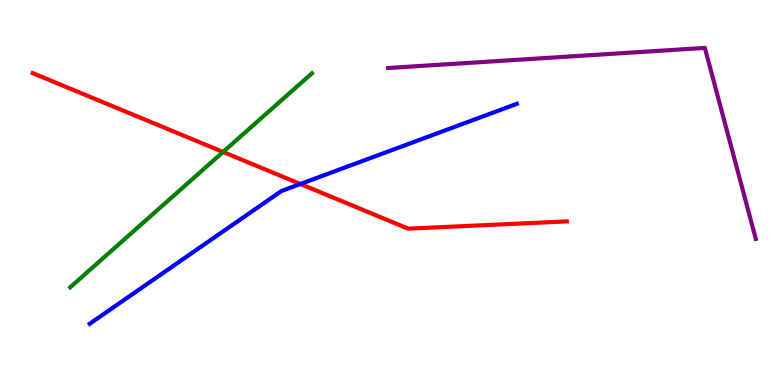[{'lines': ['blue', 'red'], 'intersections': [{'x': 3.88, 'y': 5.22}]}, {'lines': ['green', 'red'], 'intersections': [{'x': 2.88, 'y': 6.05}]}, {'lines': ['purple', 'red'], 'intersections': []}, {'lines': ['blue', 'green'], 'intersections': []}, {'lines': ['blue', 'purple'], 'intersections': []}, {'lines': ['green', 'purple'], 'intersections': []}]